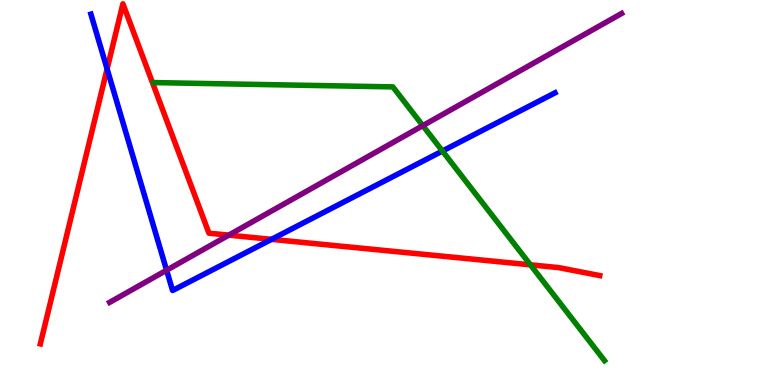[{'lines': ['blue', 'red'], 'intersections': [{'x': 1.38, 'y': 8.21}, {'x': 3.5, 'y': 3.78}]}, {'lines': ['green', 'red'], 'intersections': [{'x': 6.84, 'y': 3.12}]}, {'lines': ['purple', 'red'], 'intersections': [{'x': 2.95, 'y': 3.89}]}, {'lines': ['blue', 'green'], 'intersections': [{'x': 5.71, 'y': 6.08}]}, {'lines': ['blue', 'purple'], 'intersections': [{'x': 2.15, 'y': 2.98}]}, {'lines': ['green', 'purple'], 'intersections': [{'x': 5.46, 'y': 6.74}]}]